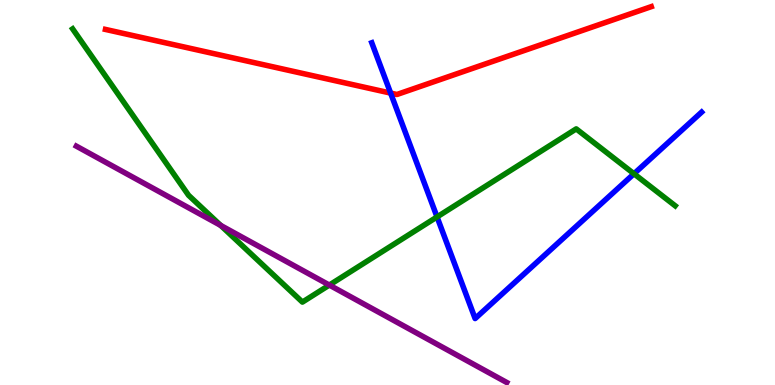[{'lines': ['blue', 'red'], 'intersections': [{'x': 5.04, 'y': 7.58}]}, {'lines': ['green', 'red'], 'intersections': []}, {'lines': ['purple', 'red'], 'intersections': []}, {'lines': ['blue', 'green'], 'intersections': [{'x': 5.64, 'y': 4.37}, {'x': 8.18, 'y': 5.49}]}, {'lines': ['blue', 'purple'], 'intersections': []}, {'lines': ['green', 'purple'], 'intersections': [{'x': 2.85, 'y': 4.15}, {'x': 4.25, 'y': 2.6}]}]